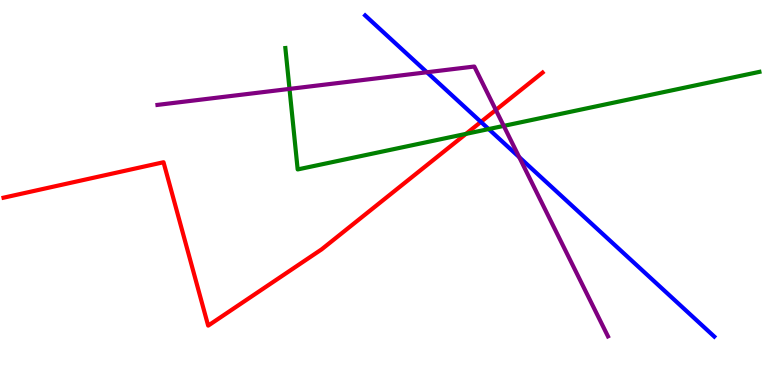[{'lines': ['blue', 'red'], 'intersections': [{'x': 6.21, 'y': 6.83}]}, {'lines': ['green', 'red'], 'intersections': [{'x': 6.01, 'y': 6.52}]}, {'lines': ['purple', 'red'], 'intersections': [{'x': 6.4, 'y': 7.14}]}, {'lines': ['blue', 'green'], 'intersections': [{'x': 6.31, 'y': 6.65}]}, {'lines': ['blue', 'purple'], 'intersections': [{'x': 5.51, 'y': 8.12}, {'x': 6.7, 'y': 5.92}]}, {'lines': ['green', 'purple'], 'intersections': [{'x': 3.74, 'y': 7.69}, {'x': 6.5, 'y': 6.73}]}]